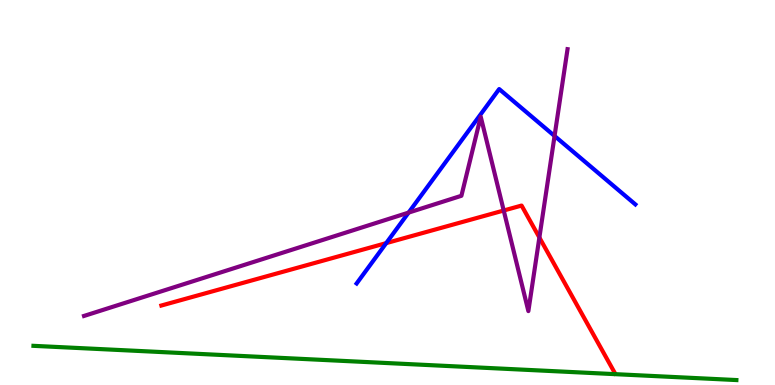[{'lines': ['blue', 'red'], 'intersections': [{'x': 4.98, 'y': 3.69}]}, {'lines': ['green', 'red'], 'intersections': []}, {'lines': ['purple', 'red'], 'intersections': [{'x': 6.5, 'y': 4.53}, {'x': 6.96, 'y': 3.83}]}, {'lines': ['blue', 'green'], 'intersections': []}, {'lines': ['blue', 'purple'], 'intersections': [{'x': 5.27, 'y': 4.48}, {'x': 7.16, 'y': 6.47}]}, {'lines': ['green', 'purple'], 'intersections': []}]